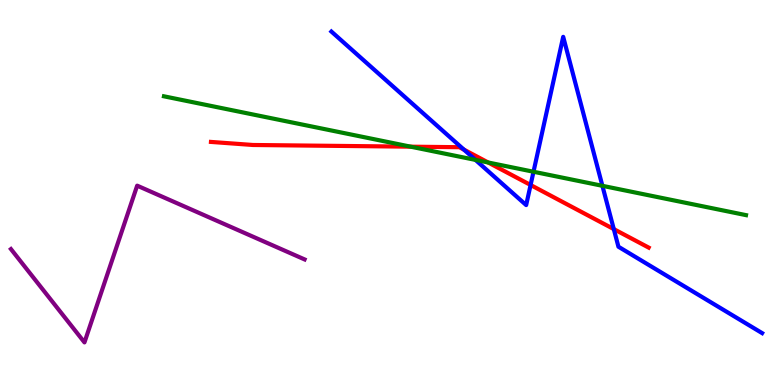[{'lines': ['blue', 'red'], 'intersections': [{'x': 5.99, 'y': 6.11}, {'x': 6.85, 'y': 5.2}, {'x': 7.92, 'y': 4.05}]}, {'lines': ['green', 'red'], 'intersections': [{'x': 5.3, 'y': 6.19}, {'x': 6.3, 'y': 5.78}]}, {'lines': ['purple', 'red'], 'intersections': []}, {'lines': ['blue', 'green'], 'intersections': [{'x': 6.13, 'y': 5.85}, {'x': 6.88, 'y': 5.54}, {'x': 7.77, 'y': 5.17}]}, {'lines': ['blue', 'purple'], 'intersections': []}, {'lines': ['green', 'purple'], 'intersections': []}]